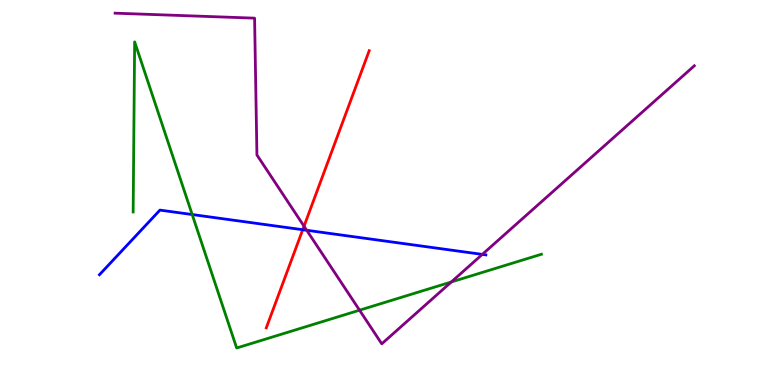[{'lines': ['blue', 'red'], 'intersections': [{'x': 3.91, 'y': 4.03}]}, {'lines': ['green', 'red'], 'intersections': []}, {'lines': ['purple', 'red'], 'intersections': [{'x': 3.92, 'y': 4.12}]}, {'lines': ['blue', 'green'], 'intersections': [{'x': 2.48, 'y': 4.43}]}, {'lines': ['blue', 'purple'], 'intersections': [{'x': 3.96, 'y': 4.02}, {'x': 6.22, 'y': 3.39}]}, {'lines': ['green', 'purple'], 'intersections': [{'x': 4.64, 'y': 1.94}, {'x': 5.82, 'y': 2.68}]}]